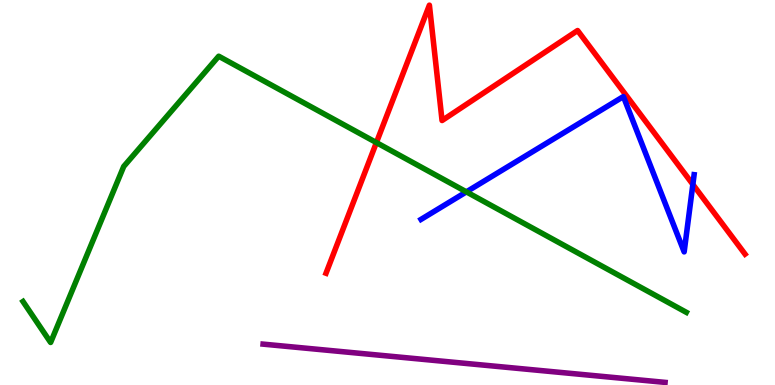[{'lines': ['blue', 'red'], 'intersections': [{'x': 8.94, 'y': 5.21}]}, {'lines': ['green', 'red'], 'intersections': [{'x': 4.86, 'y': 6.3}]}, {'lines': ['purple', 'red'], 'intersections': []}, {'lines': ['blue', 'green'], 'intersections': [{'x': 6.02, 'y': 5.02}]}, {'lines': ['blue', 'purple'], 'intersections': []}, {'lines': ['green', 'purple'], 'intersections': []}]